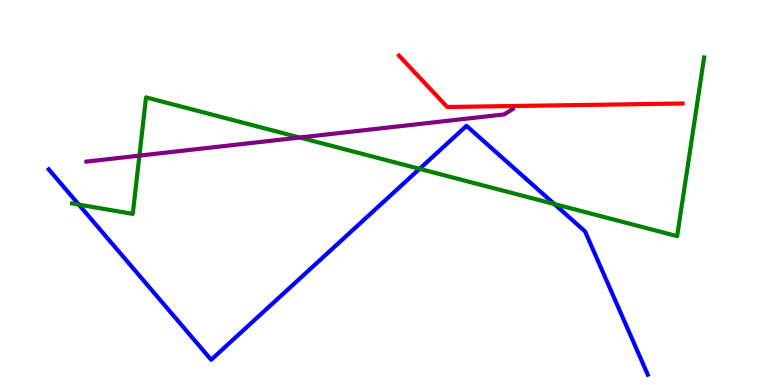[{'lines': ['blue', 'red'], 'intersections': []}, {'lines': ['green', 'red'], 'intersections': []}, {'lines': ['purple', 'red'], 'intersections': []}, {'lines': ['blue', 'green'], 'intersections': [{'x': 1.02, 'y': 4.69}, {'x': 5.41, 'y': 5.61}, {'x': 7.15, 'y': 4.7}]}, {'lines': ['blue', 'purple'], 'intersections': []}, {'lines': ['green', 'purple'], 'intersections': [{'x': 1.8, 'y': 5.96}, {'x': 3.87, 'y': 6.43}]}]